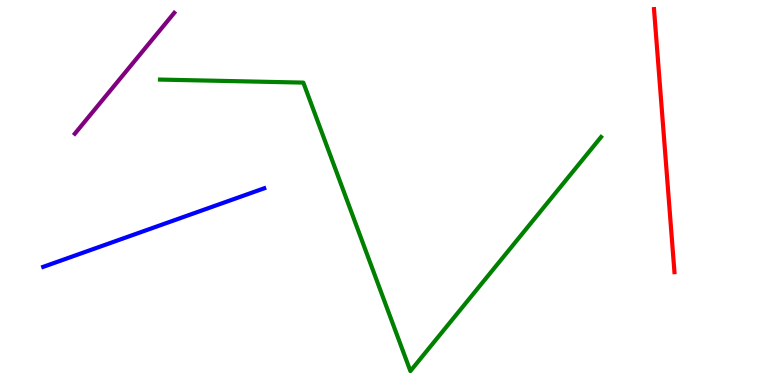[{'lines': ['blue', 'red'], 'intersections': []}, {'lines': ['green', 'red'], 'intersections': []}, {'lines': ['purple', 'red'], 'intersections': []}, {'lines': ['blue', 'green'], 'intersections': []}, {'lines': ['blue', 'purple'], 'intersections': []}, {'lines': ['green', 'purple'], 'intersections': []}]